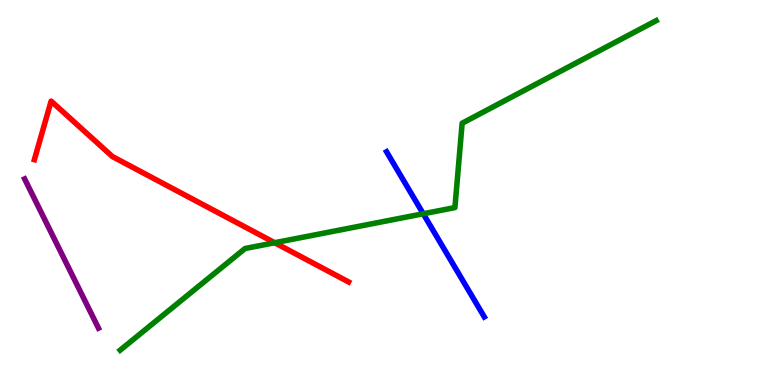[{'lines': ['blue', 'red'], 'intersections': []}, {'lines': ['green', 'red'], 'intersections': [{'x': 3.54, 'y': 3.7}]}, {'lines': ['purple', 'red'], 'intersections': []}, {'lines': ['blue', 'green'], 'intersections': [{'x': 5.46, 'y': 4.45}]}, {'lines': ['blue', 'purple'], 'intersections': []}, {'lines': ['green', 'purple'], 'intersections': []}]